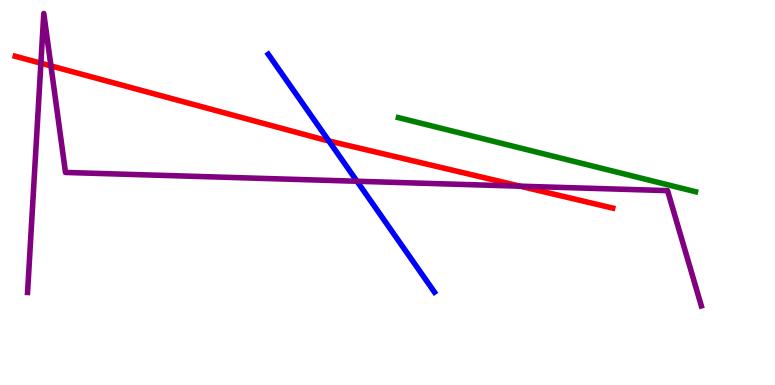[{'lines': ['blue', 'red'], 'intersections': [{'x': 4.24, 'y': 6.34}]}, {'lines': ['green', 'red'], 'intersections': []}, {'lines': ['purple', 'red'], 'intersections': [{'x': 0.528, 'y': 8.36}, {'x': 0.657, 'y': 8.29}, {'x': 6.71, 'y': 5.16}]}, {'lines': ['blue', 'green'], 'intersections': []}, {'lines': ['blue', 'purple'], 'intersections': [{'x': 4.61, 'y': 5.29}]}, {'lines': ['green', 'purple'], 'intersections': []}]